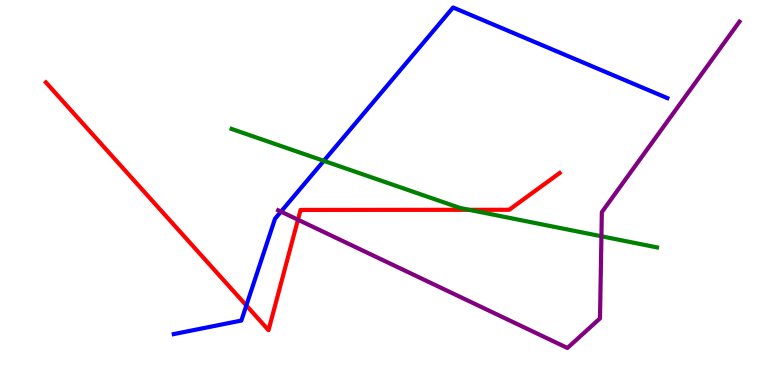[{'lines': ['blue', 'red'], 'intersections': [{'x': 3.18, 'y': 2.07}]}, {'lines': ['green', 'red'], 'intersections': [{'x': 6.05, 'y': 4.55}]}, {'lines': ['purple', 'red'], 'intersections': [{'x': 3.84, 'y': 4.29}]}, {'lines': ['blue', 'green'], 'intersections': [{'x': 4.18, 'y': 5.82}]}, {'lines': ['blue', 'purple'], 'intersections': [{'x': 3.63, 'y': 4.5}]}, {'lines': ['green', 'purple'], 'intersections': [{'x': 7.76, 'y': 3.86}]}]